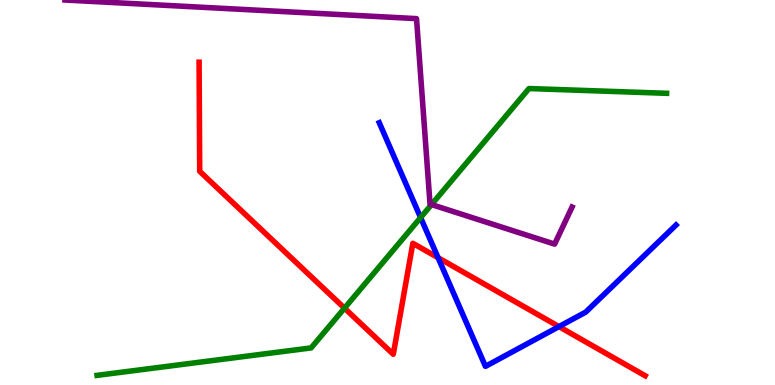[{'lines': ['blue', 'red'], 'intersections': [{'x': 5.65, 'y': 3.31}, {'x': 7.21, 'y': 1.52}]}, {'lines': ['green', 'red'], 'intersections': [{'x': 4.45, 'y': 2.0}]}, {'lines': ['purple', 'red'], 'intersections': []}, {'lines': ['blue', 'green'], 'intersections': [{'x': 5.43, 'y': 4.35}]}, {'lines': ['blue', 'purple'], 'intersections': []}, {'lines': ['green', 'purple'], 'intersections': [{'x': 5.57, 'y': 4.69}]}]